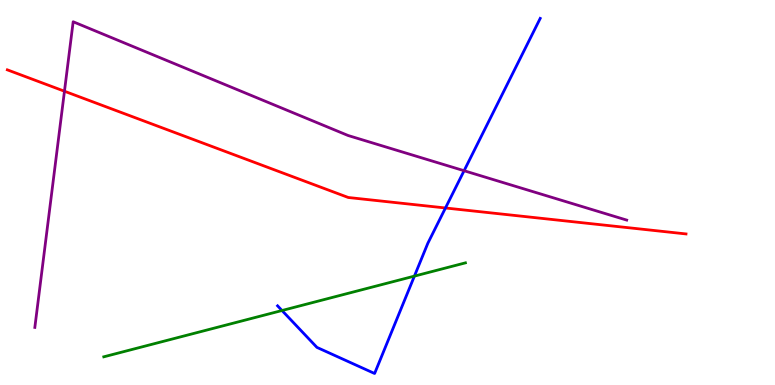[{'lines': ['blue', 'red'], 'intersections': [{'x': 5.75, 'y': 4.6}]}, {'lines': ['green', 'red'], 'intersections': []}, {'lines': ['purple', 'red'], 'intersections': [{'x': 0.832, 'y': 7.63}]}, {'lines': ['blue', 'green'], 'intersections': [{'x': 3.64, 'y': 1.93}, {'x': 5.35, 'y': 2.83}]}, {'lines': ['blue', 'purple'], 'intersections': [{'x': 5.99, 'y': 5.57}]}, {'lines': ['green', 'purple'], 'intersections': []}]